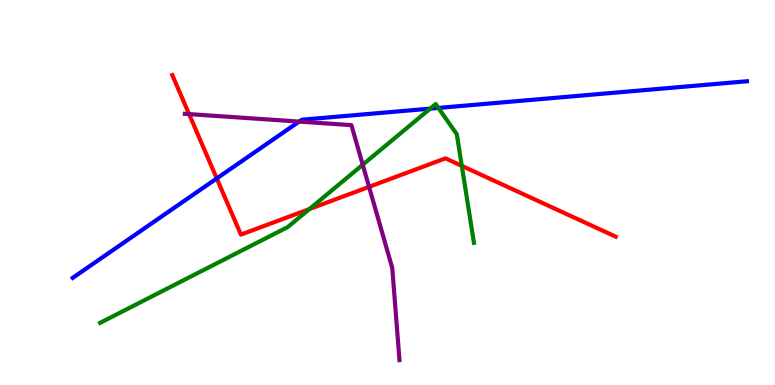[{'lines': ['blue', 'red'], 'intersections': [{'x': 2.8, 'y': 5.37}]}, {'lines': ['green', 'red'], 'intersections': [{'x': 3.99, 'y': 4.57}, {'x': 5.96, 'y': 5.69}]}, {'lines': ['purple', 'red'], 'intersections': [{'x': 2.44, 'y': 7.04}, {'x': 4.76, 'y': 5.15}]}, {'lines': ['blue', 'green'], 'intersections': [{'x': 5.55, 'y': 7.18}, {'x': 5.66, 'y': 7.2}]}, {'lines': ['blue', 'purple'], 'intersections': [{'x': 3.86, 'y': 6.84}]}, {'lines': ['green', 'purple'], 'intersections': [{'x': 4.68, 'y': 5.72}]}]